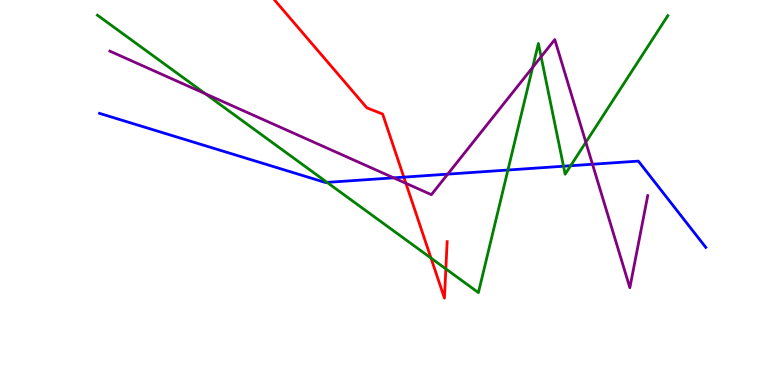[{'lines': ['blue', 'red'], 'intersections': [{'x': 5.21, 'y': 5.4}]}, {'lines': ['green', 'red'], 'intersections': [{'x': 5.56, 'y': 3.3}, {'x': 5.75, 'y': 3.02}]}, {'lines': ['purple', 'red'], 'intersections': [{'x': 5.24, 'y': 5.24}]}, {'lines': ['blue', 'green'], 'intersections': [{'x': 4.22, 'y': 5.26}, {'x': 6.55, 'y': 5.58}, {'x': 7.27, 'y': 5.68}, {'x': 7.36, 'y': 5.7}]}, {'lines': ['blue', 'purple'], 'intersections': [{'x': 5.08, 'y': 5.38}, {'x': 5.78, 'y': 5.48}, {'x': 7.65, 'y': 5.73}]}, {'lines': ['green', 'purple'], 'intersections': [{'x': 2.65, 'y': 7.56}, {'x': 6.87, 'y': 8.25}, {'x': 6.98, 'y': 8.53}, {'x': 7.56, 'y': 6.3}]}]